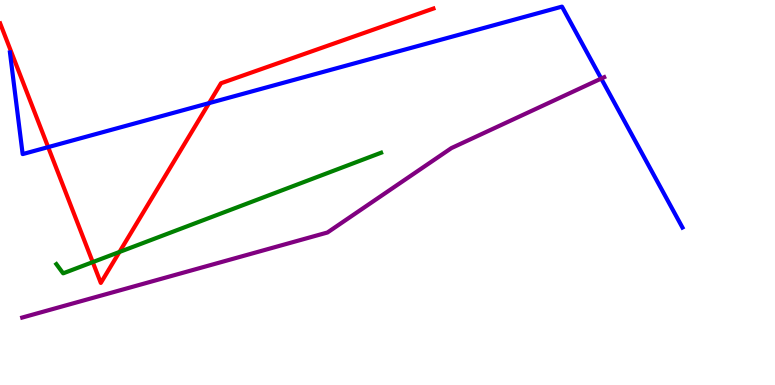[{'lines': ['blue', 'red'], 'intersections': [{'x': 0.621, 'y': 6.18}, {'x': 2.7, 'y': 7.32}]}, {'lines': ['green', 'red'], 'intersections': [{'x': 1.2, 'y': 3.19}, {'x': 1.54, 'y': 3.45}]}, {'lines': ['purple', 'red'], 'intersections': []}, {'lines': ['blue', 'green'], 'intersections': []}, {'lines': ['blue', 'purple'], 'intersections': [{'x': 7.76, 'y': 7.96}]}, {'lines': ['green', 'purple'], 'intersections': []}]